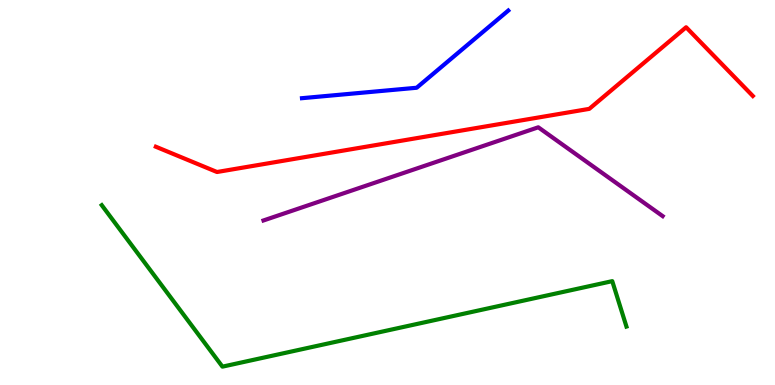[{'lines': ['blue', 'red'], 'intersections': []}, {'lines': ['green', 'red'], 'intersections': []}, {'lines': ['purple', 'red'], 'intersections': []}, {'lines': ['blue', 'green'], 'intersections': []}, {'lines': ['blue', 'purple'], 'intersections': []}, {'lines': ['green', 'purple'], 'intersections': []}]